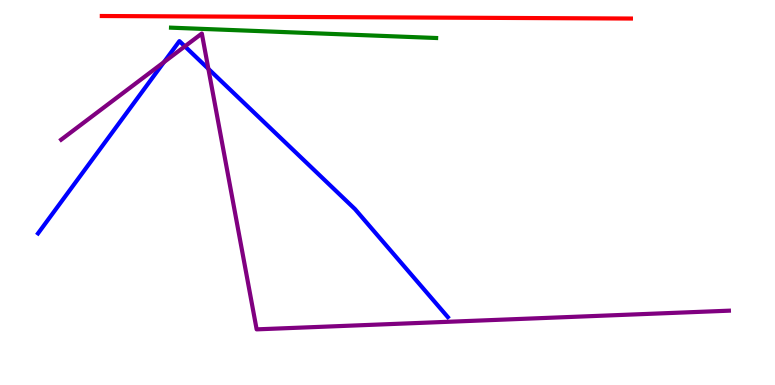[{'lines': ['blue', 'red'], 'intersections': []}, {'lines': ['green', 'red'], 'intersections': []}, {'lines': ['purple', 'red'], 'intersections': []}, {'lines': ['blue', 'green'], 'intersections': []}, {'lines': ['blue', 'purple'], 'intersections': [{'x': 2.12, 'y': 8.39}, {'x': 2.39, 'y': 8.8}, {'x': 2.69, 'y': 8.21}]}, {'lines': ['green', 'purple'], 'intersections': []}]